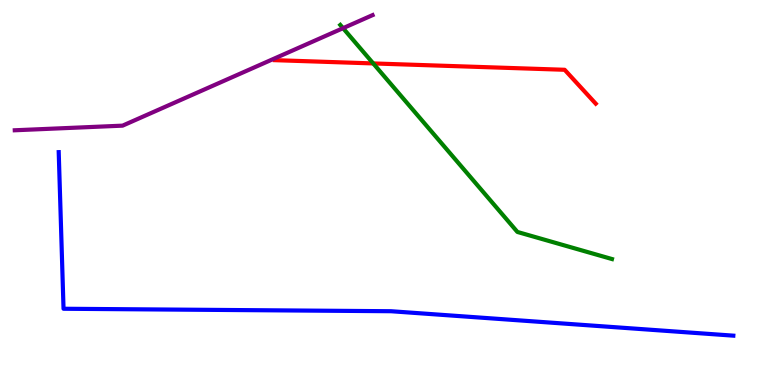[{'lines': ['blue', 'red'], 'intersections': []}, {'lines': ['green', 'red'], 'intersections': [{'x': 4.82, 'y': 8.35}]}, {'lines': ['purple', 'red'], 'intersections': []}, {'lines': ['blue', 'green'], 'intersections': []}, {'lines': ['blue', 'purple'], 'intersections': []}, {'lines': ['green', 'purple'], 'intersections': [{'x': 4.43, 'y': 9.27}]}]